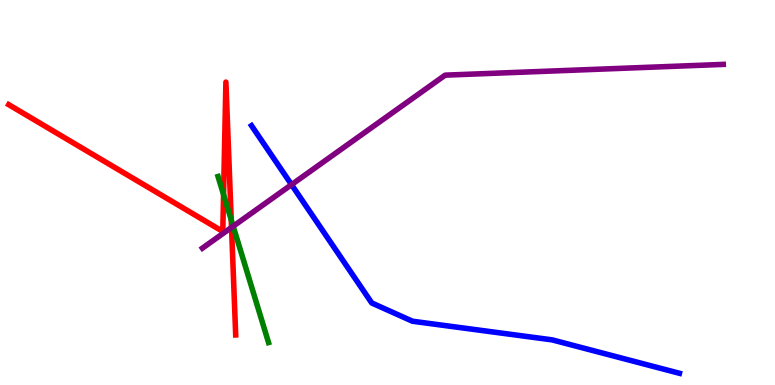[{'lines': ['blue', 'red'], 'intersections': []}, {'lines': ['green', 'red'], 'intersections': [{'x': 2.88, 'y': 4.94}, {'x': 2.98, 'y': 4.29}]}, {'lines': ['purple', 'red'], 'intersections': [{'x': 2.99, 'y': 4.09}]}, {'lines': ['blue', 'green'], 'intersections': []}, {'lines': ['blue', 'purple'], 'intersections': [{'x': 3.76, 'y': 5.2}]}, {'lines': ['green', 'purple'], 'intersections': [{'x': 3.01, 'y': 4.12}]}]